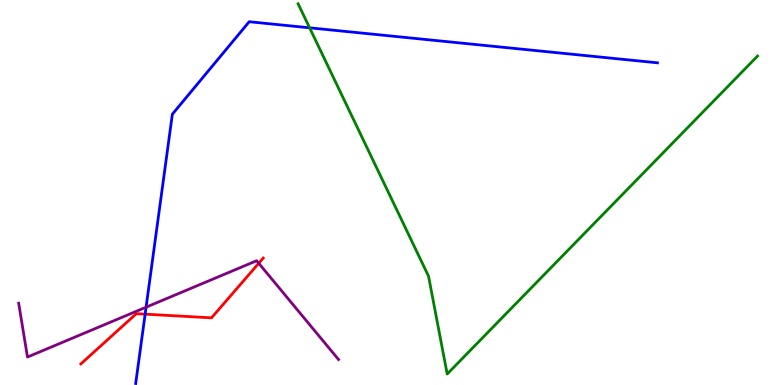[{'lines': ['blue', 'red'], 'intersections': [{'x': 1.87, 'y': 1.84}]}, {'lines': ['green', 'red'], 'intersections': []}, {'lines': ['purple', 'red'], 'intersections': [{'x': 3.34, 'y': 3.16}]}, {'lines': ['blue', 'green'], 'intersections': [{'x': 4.0, 'y': 9.28}]}, {'lines': ['blue', 'purple'], 'intersections': [{'x': 1.88, 'y': 2.02}]}, {'lines': ['green', 'purple'], 'intersections': []}]